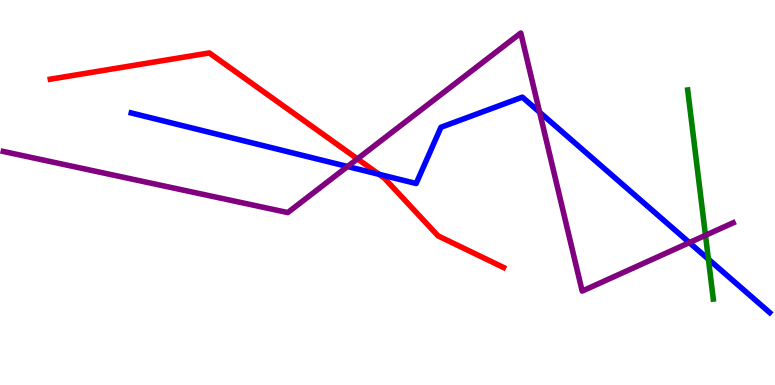[{'lines': ['blue', 'red'], 'intersections': [{'x': 4.89, 'y': 5.47}]}, {'lines': ['green', 'red'], 'intersections': []}, {'lines': ['purple', 'red'], 'intersections': [{'x': 4.61, 'y': 5.87}]}, {'lines': ['blue', 'green'], 'intersections': [{'x': 9.14, 'y': 3.27}]}, {'lines': ['blue', 'purple'], 'intersections': [{'x': 4.48, 'y': 5.68}, {'x': 6.96, 'y': 7.09}, {'x': 8.89, 'y': 3.7}]}, {'lines': ['green', 'purple'], 'intersections': [{'x': 9.1, 'y': 3.89}]}]